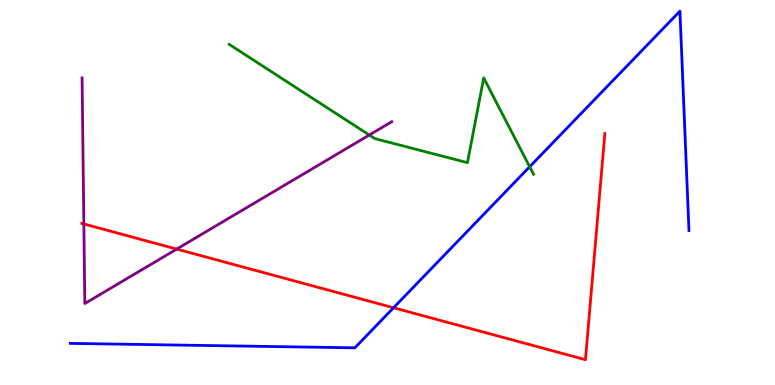[{'lines': ['blue', 'red'], 'intersections': [{'x': 5.08, 'y': 2.01}]}, {'lines': ['green', 'red'], 'intersections': []}, {'lines': ['purple', 'red'], 'intersections': [{'x': 1.08, 'y': 4.18}, {'x': 2.28, 'y': 3.53}]}, {'lines': ['blue', 'green'], 'intersections': [{'x': 6.83, 'y': 5.67}]}, {'lines': ['blue', 'purple'], 'intersections': []}, {'lines': ['green', 'purple'], 'intersections': [{'x': 4.76, 'y': 6.49}]}]